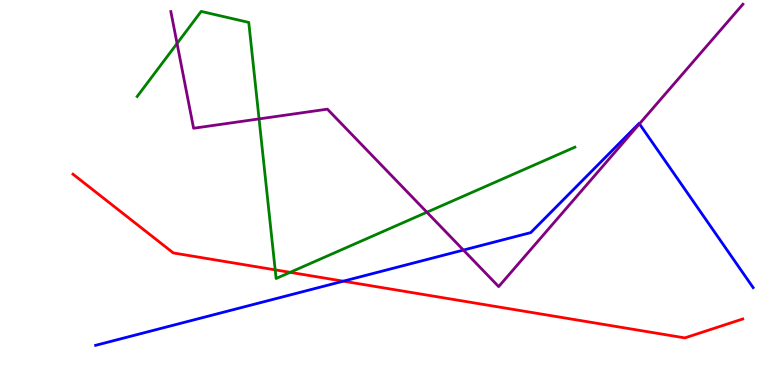[{'lines': ['blue', 'red'], 'intersections': [{'x': 4.43, 'y': 2.7}]}, {'lines': ['green', 'red'], 'intersections': [{'x': 3.55, 'y': 2.99}, {'x': 3.74, 'y': 2.93}]}, {'lines': ['purple', 'red'], 'intersections': []}, {'lines': ['blue', 'green'], 'intersections': []}, {'lines': ['blue', 'purple'], 'intersections': [{'x': 5.98, 'y': 3.5}, {'x': 8.25, 'y': 6.78}]}, {'lines': ['green', 'purple'], 'intersections': [{'x': 2.28, 'y': 8.87}, {'x': 3.34, 'y': 6.91}, {'x': 5.51, 'y': 4.49}]}]